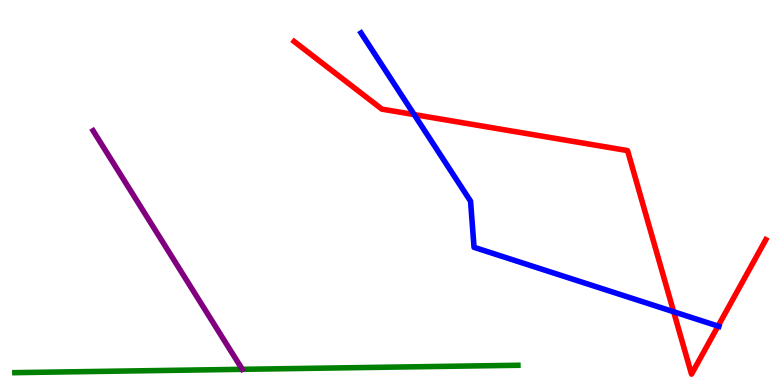[{'lines': ['blue', 'red'], 'intersections': [{'x': 5.34, 'y': 7.02}, {'x': 8.69, 'y': 1.9}, {'x': 9.27, 'y': 1.53}]}, {'lines': ['green', 'red'], 'intersections': []}, {'lines': ['purple', 'red'], 'intersections': []}, {'lines': ['blue', 'green'], 'intersections': []}, {'lines': ['blue', 'purple'], 'intersections': []}, {'lines': ['green', 'purple'], 'intersections': []}]